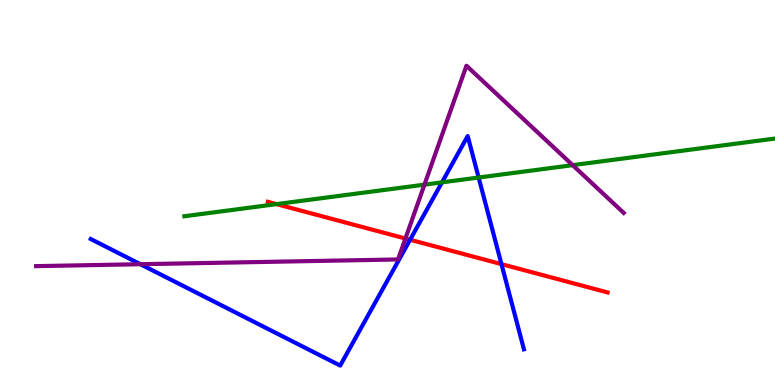[{'lines': ['blue', 'red'], 'intersections': [{'x': 5.29, 'y': 3.77}, {'x': 6.47, 'y': 3.14}]}, {'lines': ['green', 'red'], 'intersections': [{'x': 3.57, 'y': 4.7}]}, {'lines': ['purple', 'red'], 'intersections': [{'x': 5.23, 'y': 3.8}]}, {'lines': ['blue', 'green'], 'intersections': [{'x': 5.7, 'y': 5.26}, {'x': 6.18, 'y': 5.39}]}, {'lines': ['blue', 'purple'], 'intersections': [{'x': 1.81, 'y': 3.14}]}, {'lines': ['green', 'purple'], 'intersections': [{'x': 5.48, 'y': 5.2}, {'x': 7.39, 'y': 5.71}]}]